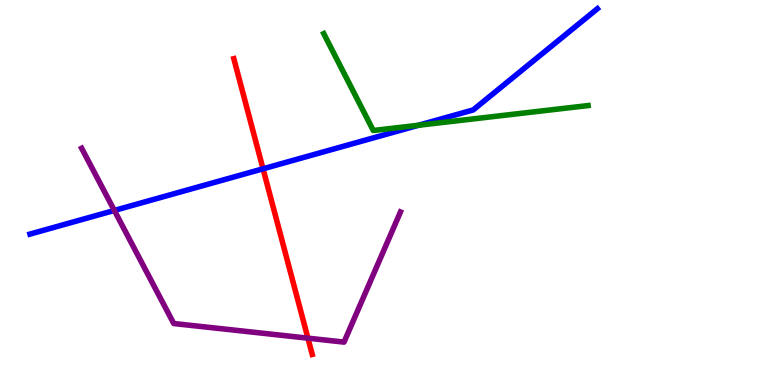[{'lines': ['blue', 'red'], 'intersections': [{'x': 3.39, 'y': 5.62}]}, {'lines': ['green', 'red'], 'intersections': []}, {'lines': ['purple', 'red'], 'intersections': [{'x': 3.97, 'y': 1.22}]}, {'lines': ['blue', 'green'], 'intersections': [{'x': 5.4, 'y': 6.75}]}, {'lines': ['blue', 'purple'], 'intersections': [{'x': 1.48, 'y': 4.53}]}, {'lines': ['green', 'purple'], 'intersections': []}]